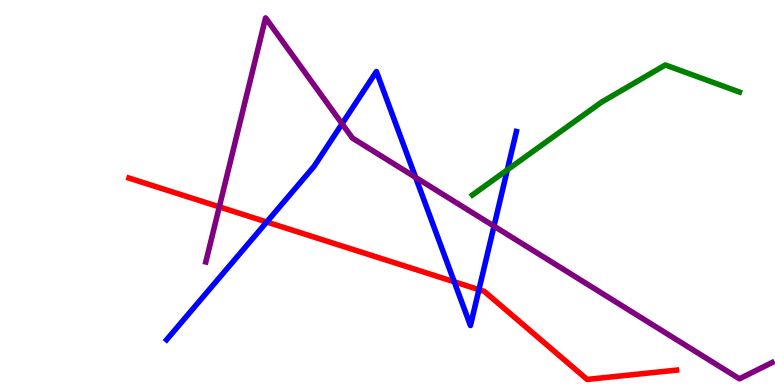[{'lines': ['blue', 'red'], 'intersections': [{'x': 3.44, 'y': 4.23}, {'x': 5.86, 'y': 2.68}, {'x': 6.18, 'y': 2.48}]}, {'lines': ['green', 'red'], 'intersections': []}, {'lines': ['purple', 'red'], 'intersections': [{'x': 2.83, 'y': 4.63}]}, {'lines': ['blue', 'green'], 'intersections': [{'x': 6.55, 'y': 5.59}]}, {'lines': ['blue', 'purple'], 'intersections': [{'x': 4.41, 'y': 6.78}, {'x': 5.36, 'y': 5.39}, {'x': 6.37, 'y': 4.13}]}, {'lines': ['green', 'purple'], 'intersections': []}]